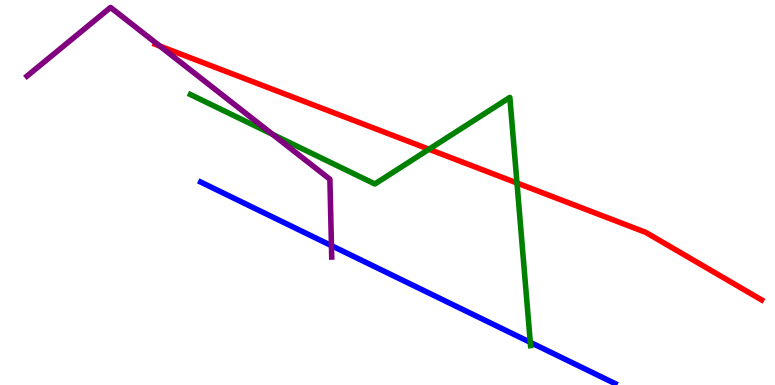[{'lines': ['blue', 'red'], 'intersections': []}, {'lines': ['green', 'red'], 'intersections': [{'x': 5.54, 'y': 6.12}, {'x': 6.67, 'y': 5.25}]}, {'lines': ['purple', 'red'], 'intersections': [{'x': 2.06, 'y': 8.8}]}, {'lines': ['blue', 'green'], 'intersections': [{'x': 6.84, 'y': 1.11}]}, {'lines': ['blue', 'purple'], 'intersections': [{'x': 4.28, 'y': 3.62}]}, {'lines': ['green', 'purple'], 'intersections': [{'x': 3.52, 'y': 6.51}]}]